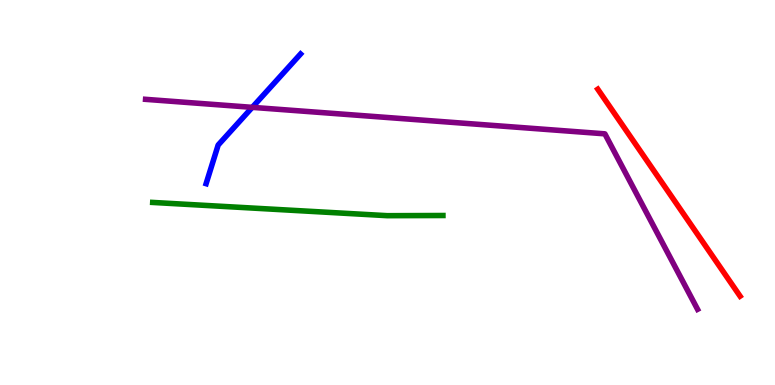[{'lines': ['blue', 'red'], 'intersections': []}, {'lines': ['green', 'red'], 'intersections': []}, {'lines': ['purple', 'red'], 'intersections': []}, {'lines': ['blue', 'green'], 'intersections': []}, {'lines': ['blue', 'purple'], 'intersections': [{'x': 3.26, 'y': 7.21}]}, {'lines': ['green', 'purple'], 'intersections': []}]